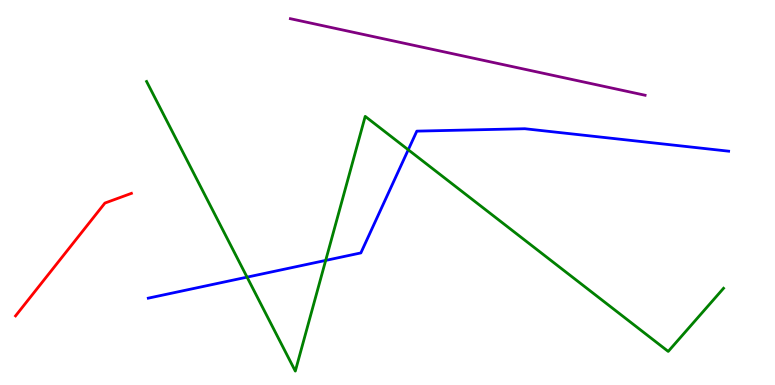[{'lines': ['blue', 'red'], 'intersections': []}, {'lines': ['green', 'red'], 'intersections': []}, {'lines': ['purple', 'red'], 'intersections': []}, {'lines': ['blue', 'green'], 'intersections': [{'x': 3.19, 'y': 2.8}, {'x': 4.2, 'y': 3.24}, {'x': 5.27, 'y': 6.11}]}, {'lines': ['blue', 'purple'], 'intersections': []}, {'lines': ['green', 'purple'], 'intersections': []}]